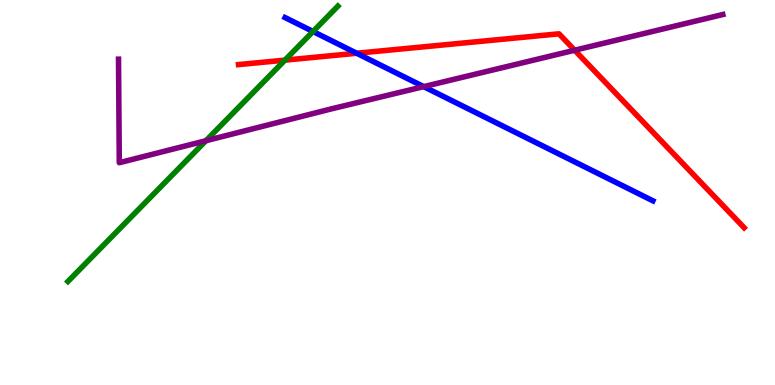[{'lines': ['blue', 'red'], 'intersections': [{'x': 4.6, 'y': 8.62}]}, {'lines': ['green', 'red'], 'intersections': [{'x': 3.68, 'y': 8.44}]}, {'lines': ['purple', 'red'], 'intersections': [{'x': 7.42, 'y': 8.7}]}, {'lines': ['blue', 'green'], 'intersections': [{'x': 4.04, 'y': 9.18}]}, {'lines': ['blue', 'purple'], 'intersections': [{'x': 5.47, 'y': 7.75}]}, {'lines': ['green', 'purple'], 'intersections': [{'x': 2.66, 'y': 6.34}]}]